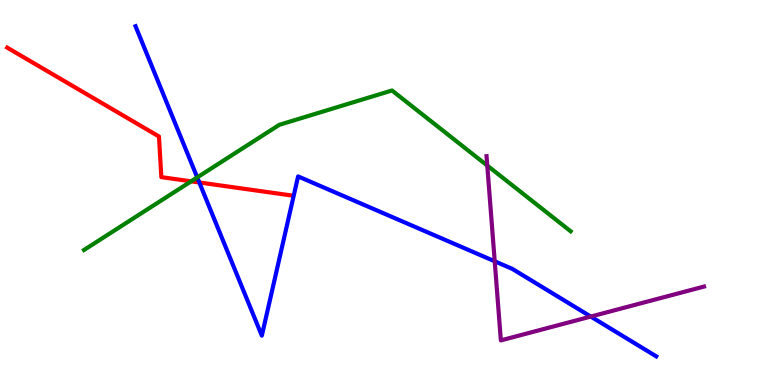[{'lines': ['blue', 'red'], 'intersections': [{'x': 2.57, 'y': 5.26}]}, {'lines': ['green', 'red'], 'intersections': [{'x': 2.47, 'y': 5.29}]}, {'lines': ['purple', 'red'], 'intersections': []}, {'lines': ['blue', 'green'], 'intersections': [{'x': 2.55, 'y': 5.39}]}, {'lines': ['blue', 'purple'], 'intersections': [{'x': 6.38, 'y': 3.21}, {'x': 7.62, 'y': 1.78}]}, {'lines': ['green', 'purple'], 'intersections': [{'x': 6.29, 'y': 5.7}]}]